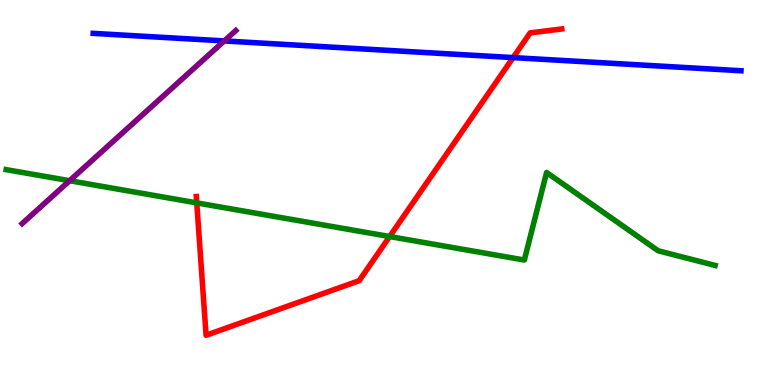[{'lines': ['blue', 'red'], 'intersections': [{'x': 6.62, 'y': 8.5}]}, {'lines': ['green', 'red'], 'intersections': [{'x': 2.54, 'y': 4.73}, {'x': 5.03, 'y': 3.86}]}, {'lines': ['purple', 'red'], 'intersections': []}, {'lines': ['blue', 'green'], 'intersections': []}, {'lines': ['blue', 'purple'], 'intersections': [{'x': 2.89, 'y': 8.94}]}, {'lines': ['green', 'purple'], 'intersections': [{'x': 0.898, 'y': 5.31}]}]